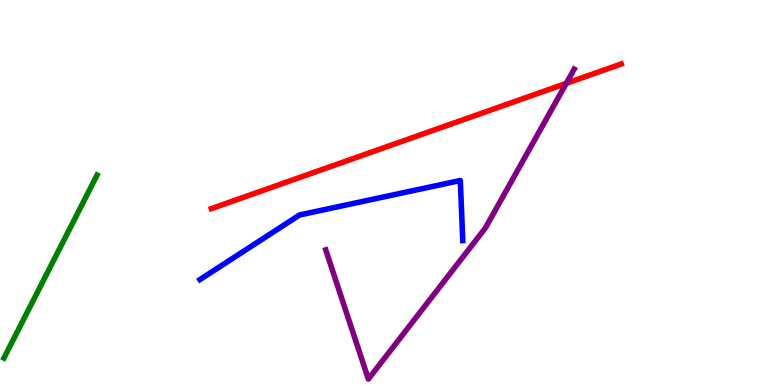[{'lines': ['blue', 'red'], 'intersections': []}, {'lines': ['green', 'red'], 'intersections': []}, {'lines': ['purple', 'red'], 'intersections': [{'x': 7.31, 'y': 7.83}]}, {'lines': ['blue', 'green'], 'intersections': []}, {'lines': ['blue', 'purple'], 'intersections': []}, {'lines': ['green', 'purple'], 'intersections': []}]